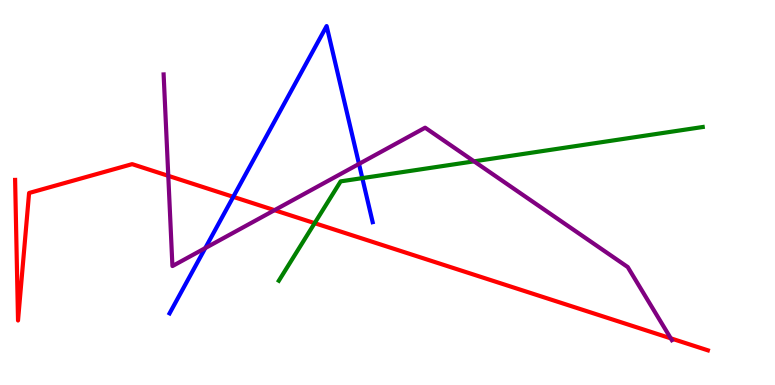[{'lines': ['blue', 'red'], 'intersections': [{'x': 3.01, 'y': 4.89}]}, {'lines': ['green', 'red'], 'intersections': [{'x': 4.06, 'y': 4.2}]}, {'lines': ['purple', 'red'], 'intersections': [{'x': 2.17, 'y': 5.43}, {'x': 3.54, 'y': 4.54}, {'x': 8.66, 'y': 1.21}]}, {'lines': ['blue', 'green'], 'intersections': [{'x': 4.68, 'y': 5.37}]}, {'lines': ['blue', 'purple'], 'intersections': [{'x': 2.65, 'y': 3.56}, {'x': 4.63, 'y': 5.74}]}, {'lines': ['green', 'purple'], 'intersections': [{'x': 6.12, 'y': 5.81}]}]